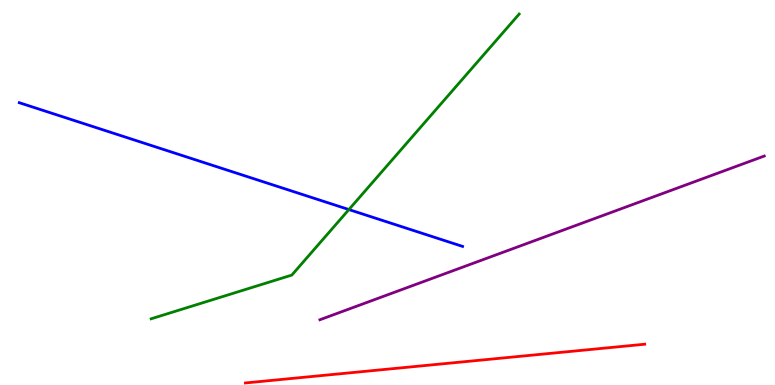[{'lines': ['blue', 'red'], 'intersections': []}, {'lines': ['green', 'red'], 'intersections': []}, {'lines': ['purple', 'red'], 'intersections': []}, {'lines': ['blue', 'green'], 'intersections': [{'x': 4.5, 'y': 4.56}]}, {'lines': ['blue', 'purple'], 'intersections': []}, {'lines': ['green', 'purple'], 'intersections': []}]